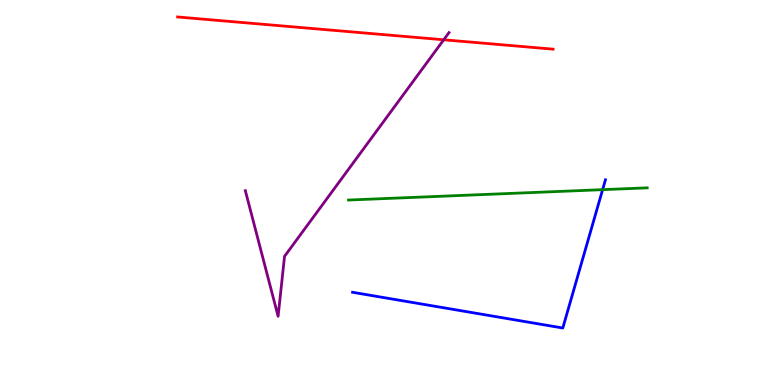[{'lines': ['blue', 'red'], 'intersections': []}, {'lines': ['green', 'red'], 'intersections': []}, {'lines': ['purple', 'red'], 'intersections': [{'x': 5.73, 'y': 8.97}]}, {'lines': ['blue', 'green'], 'intersections': [{'x': 7.78, 'y': 5.07}]}, {'lines': ['blue', 'purple'], 'intersections': []}, {'lines': ['green', 'purple'], 'intersections': []}]